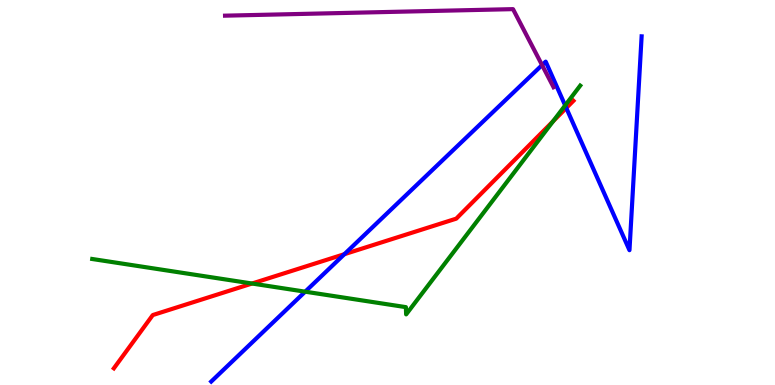[{'lines': ['blue', 'red'], 'intersections': [{'x': 4.44, 'y': 3.4}, {'x': 7.31, 'y': 7.2}]}, {'lines': ['green', 'red'], 'intersections': [{'x': 3.25, 'y': 2.64}, {'x': 7.14, 'y': 6.85}]}, {'lines': ['purple', 'red'], 'intersections': []}, {'lines': ['blue', 'green'], 'intersections': [{'x': 3.94, 'y': 2.42}, {'x': 7.29, 'y': 7.26}]}, {'lines': ['blue', 'purple'], 'intersections': [{'x': 6.99, 'y': 8.31}]}, {'lines': ['green', 'purple'], 'intersections': []}]